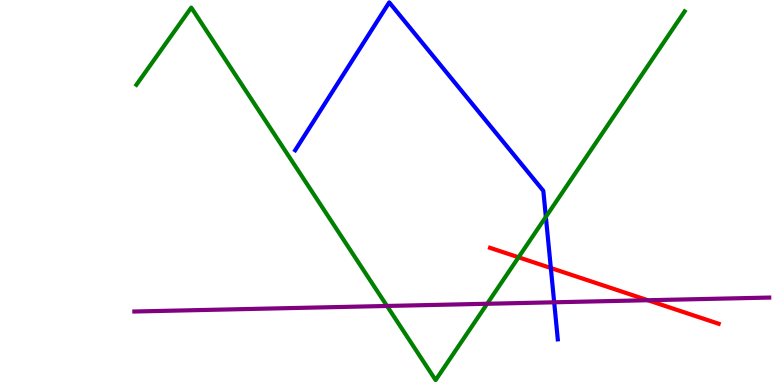[{'lines': ['blue', 'red'], 'intersections': [{'x': 7.11, 'y': 3.04}]}, {'lines': ['green', 'red'], 'intersections': [{'x': 6.69, 'y': 3.32}]}, {'lines': ['purple', 'red'], 'intersections': [{'x': 8.36, 'y': 2.2}]}, {'lines': ['blue', 'green'], 'intersections': [{'x': 7.04, 'y': 4.37}]}, {'lines': ['blue', 'purple'], 'intersections': [{'x': 7.15, 'y': 2.15}]}, {'lines': ['green', 'purple'], 'intersections': [{'x': 4.99, 'y': 2.05}, {'x': 6.29, 'y': 2.11}]}]